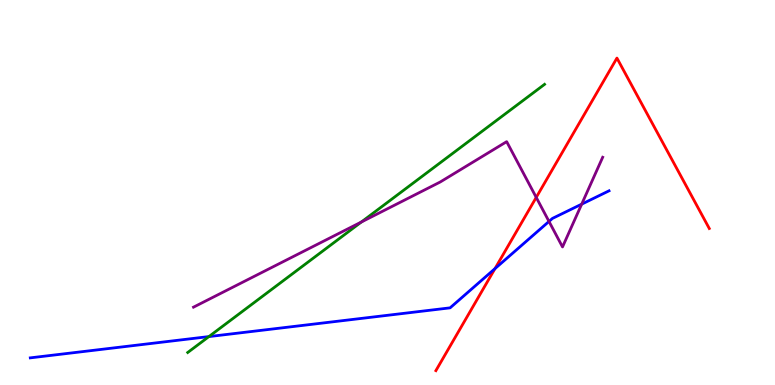[{'lines': ['blue', 'red'], 'intersections': [{'x': 6.39, 'y': 3.02}]}, {'lines': ['green', 'red'], 'intersections': []}, {'lines': ['purple', 'red'], 'intersections': [{'x': 6.92, 'y': 4.87}]}, {'lines': ['blue', 'green'], 'intersections': [{'x': 2.7, 'y': 1.26}]}, {'lines': ['blue', 'purple'], 'intersections': [{'x': 7.08, 'y': 4.25}, {'x': 7.51, 'y': 4.7}]}, {'lines': ['green', 'purple'], 'intersections': [{'x': 4.66, 'y': 4.23}]}]